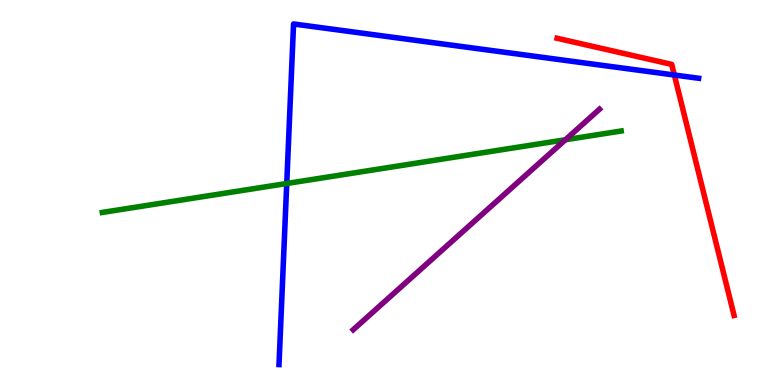[{'lines': ['blue', 'red'], 'intersections': [{'x': 8.7, 'y': 8.05}]}, {'lines': ['green', 'red'], 'intersections': []}, {'lines': ['purple', 'red'], 'intersections': []}, {'lines': ['blue', 'green'], 'intersections': [{'x': 3.7, 'y': 5.23}]}, {'lines': ['blue', 'purple'], 'intersections': []}, {'lines': ['green', 'purple'], 'intersections': [{'x': 7.3, 'y': 6.37}]}]